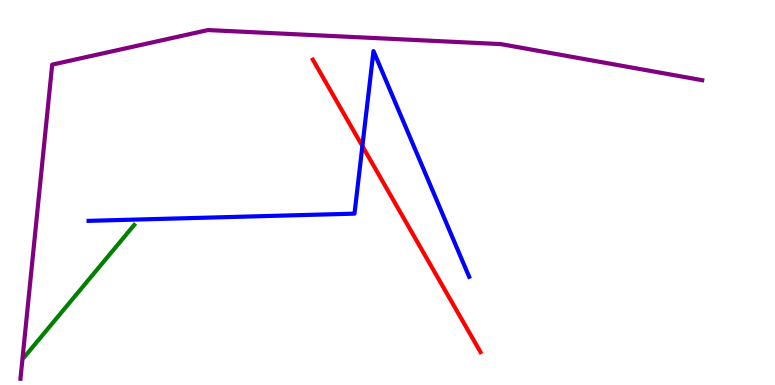[{'lines': ['blue', 'red'], 'intersections': [{'x': 4.68, 'y': 6.21}]}, {'lines': ['green', 'red'], 'intersections': []}, {'lines': ['purple', 'red'], 'intersections': []}, {'lines': ['blue', 'green'], 'intersections': []}, {'lines': ['blue', 'purple'], 'intersections': []}, {'lines': ['green', 'purple'], 'intersections': []}]